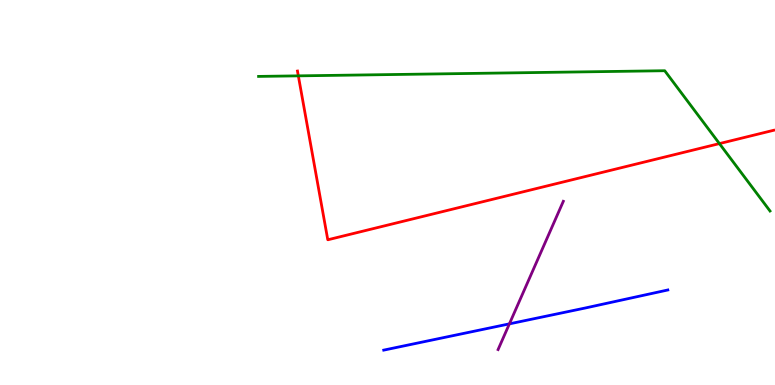[{'lines': ['blue', 'red'], 'intersections': []}, {'lines': ['green', 'red'], 'intersections': [{'x': 3.85, 'y': 8.03}, {'x': 9.28, 'y': 6.27}]}, {'lines': ['purple', 'red'], 'intersections': []}, {'lines': ['blue', 'green'], 'intersections': []}, {'lines': ['blue', 'purple'], 'intersections': [{'x': 6.57, 'y': 1.59}]}, {'lines': ['green', 'purple'], 'intersections': []}]